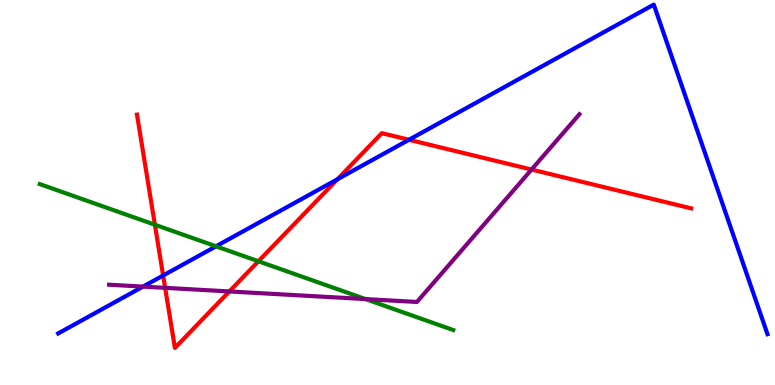[{'lines': ['blue', 'red'], 'intersections': [{'x': 2.11, 'y': 2.84}, {'x': 4.35, 'y': 5.34}, {'x': 5.28, 'y': 6.37}]}, {'lines': ['green', 'red'], 'intersections': [{'x': 2.0, 'y': 4.16}, {'x': 3.33, 'y': 3.21}]}, {'lines': ['purple', 'red'], 'intersections': [{'x': 2.13, 'y': 2.52}, {'x': 2.96, 'y': 2.43}, {'x': 6.86, 'y': 5.6}]}, {'lines': ['blue', 'green'], 'intersections': [{'x': 2.79, 'y': 3.6}]}, {'lines': ['blue', 'purple'], 'intersections': [{'x': 1.85, 'y': 2.56}]}, {'lines': ['green', 'purple'], 'intersections': [{'x': 4.72, 'y': 2.23}]}]